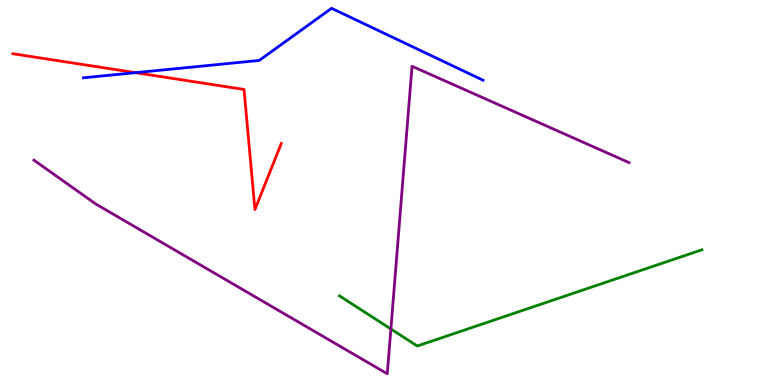[{'lines': ['blue', 'red'], 'intersections': [{'x': 1.75, 'y': 8.11}]}, {'lines': ['green', 'red'], 'intersections': []}, {'lines': ['purple', 'red'], 'intersections': []}, {'lines': ['blue', 'green'], 'intersections': []}, {'lines': ['blue', 'purple'], 'intersections': []}, {'lines': ['green', 'purple'], 'intersections': [{'x': 5.04, 'y': 1.45}]}]